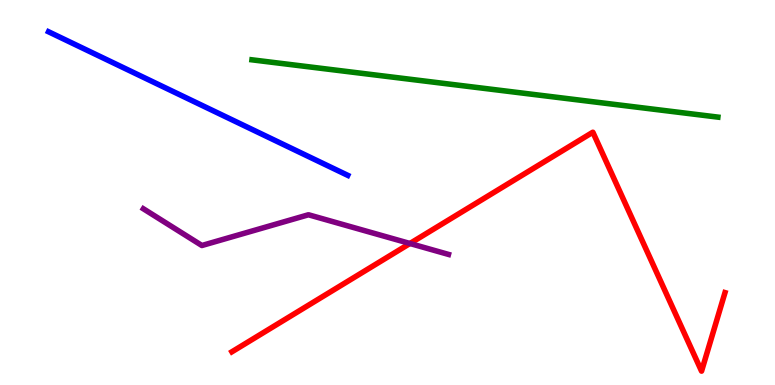[{'lines': ['blue', 'red'], 'intersections': []}, {'lines': ['green', 'red'], 'intersections': []}, {'lines': ['purple', 'red'], 'intersections': [{'x': 5.29, 'y': 3.68}]}, {'lines': ['blue', 'green'], 'intersections': []}, {'lines': ['blue', 'purple'], 'intersections': []}, {'lines': ['green', 'purple'], 'intersections': []}]